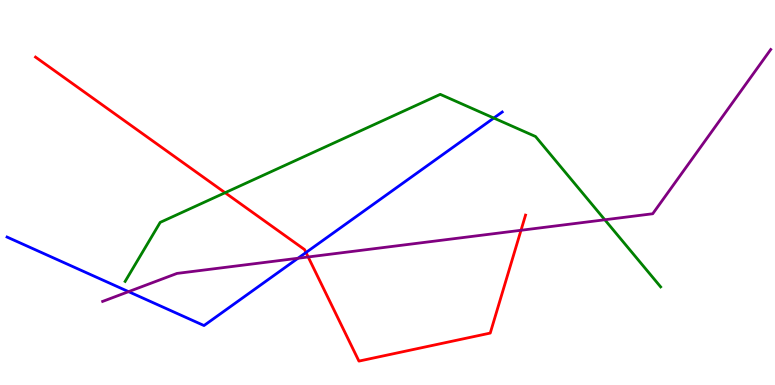[{'lines': ['blue', 'red'], 'intersections': [{'x': 3.95, 'y': 3.44}]}, {'lines': ['green', 'red'], 'intersections': [{'x': 2.9, 'y': 4.99}]}, {'lines': ['purple', 'red'], 'intersections': [{'x': 3.98, 'y': 3.33}, {'x': 6.72, 'y': 4.02}]}, {'lines': ['blue', 'green'], 'intersections': [{'x': 6.37, 'y': 6.93}]}, {'lines': ['blue', 'purple'], 'intersections': [{'x': 1.66, 'y': 2.42}, {'x': 3.85, 'y': 3.29}]}, {'lines': ['green', 'purple'], 'intersections': [{'x': 7.8, 'y': 4.29}]}]